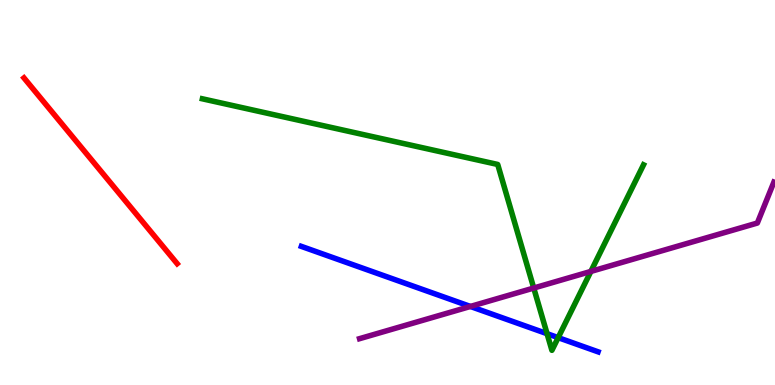[{'lines': ['blue', 'red'], 'intersections': []}, {'lines': ['green', 'red'], 'intersections': []}, {'lines': ['purple', 'red'], 'intersections': []}, {'lines': ['blue', 'green'], 'intersections': [{'x': 7.06, 'y': 1.33}, {'x': 7.2, 'y': 1.23}]}, {'lines': ['blue', 'purple'], 'intersections': [{'x': 6.07, 'y': 2.04}]}, {'lines': ['green', 'purple'], 'intersections': [{'x': 6.89, 'y': 2.52}, {'x': 7.62, 'y': 2.95}]}]